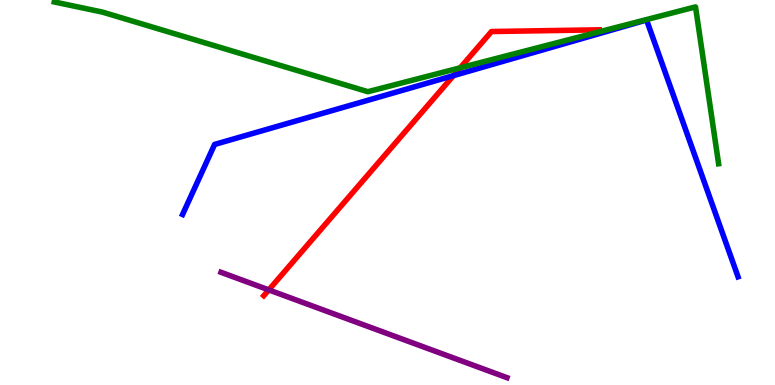[{'lines': ['blue', 'red'], 'intersections': [{'x': 5.85, 'y': 8.04}]}, {'lines': ['green', 'red'], 'intersections': [{'x': 5.94, 'y': 8.24}]}, {'lines': ['purple', 'red'], 'intersections': [{'x': 3.47, 'y': 2.47}]}, {'lines': ['blue', 'green'], 'intersections': []}, {'lines': ['blue', 'purple'], 'intersections': []}, {'lines': ['green', 'purple'], 'intersections': []}]